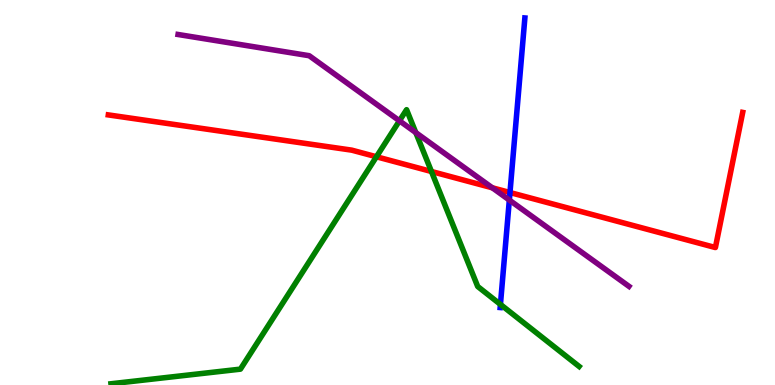[{'lines': ['blue', 'red'], 'intersections': [{'x': 6.58, 'y': 5.0}]}, {'lines': ['green', 'red'], 'intersections': [{'x': 4.86, 'y': 5.93}, {'x': 5.57, 'y': 5.55}]}, {'lines': ['purple', 'red'], 'intersections': [{'x': 6.35, 'y': 5.12}]}, {'lines': ['blue', 'green'], 'intersections': [{'x': 6.46, 'y': 2.09}]}, {'lines': ['blue', 'purple'], 'intersections': [{'x': 6.57, 'y': 4.8}]}, {'lines': ['green', 'purple'], 'intersections': [{'x': 5.15, 'y': 6.86}, {'x': 5.37, 'y': 6.56}]}]